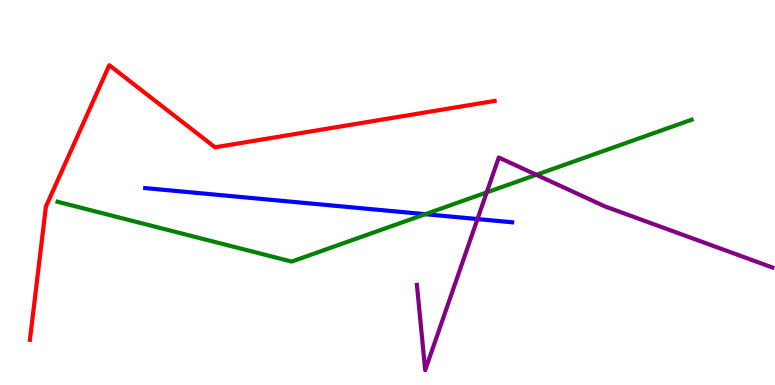[{'lines': ['blue', 'red'], 'intersections': []}, {'lines': ['green', 'red'], 'intersections': []}, {'lines': ['purple', 'red'], 'intersections': []}, {'lines': ['blue', 'green'], 'intersections': [{'x': 5.49, 'y': 4.44}]}, {'lines': ['blue', 'purple'], 'intersections': [{'x': 6.16, 'y': 4.31}]}, {'lines': ['green', 'purple'], 'intersections': [{'x': 6.28, 'y': 5.0}, {'x': 6.92, 'y': 5.46}]}]